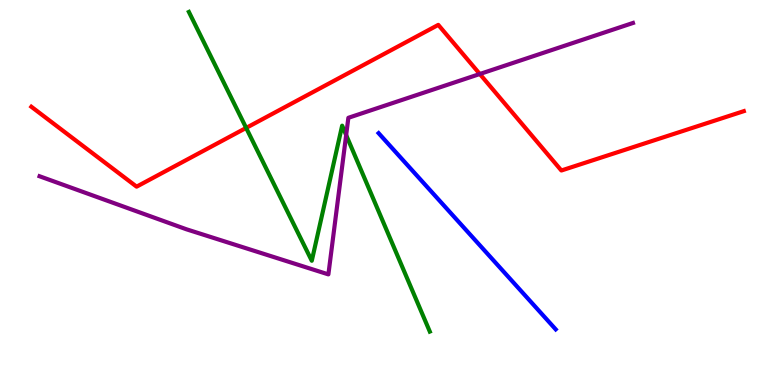[{'lines': ['blue', 'red'], 'intersections': []}, {'lines': ['green', 'red'], 'intersections': [{'x': 3.18, 'y': 6.68}]}, {'lines': ['purple', 'red'], 'intersections': [{'x': 6.19, 'y': 8.08}]}, {'lines': ['blue', 'green'], 'intersections': []}, {'lines': ['blue', 'purple'], 'intersections': []}, {'lines': ['green', 'purple'], 'intersections': [{'x': 4.47, 'y': 6.49}]}]